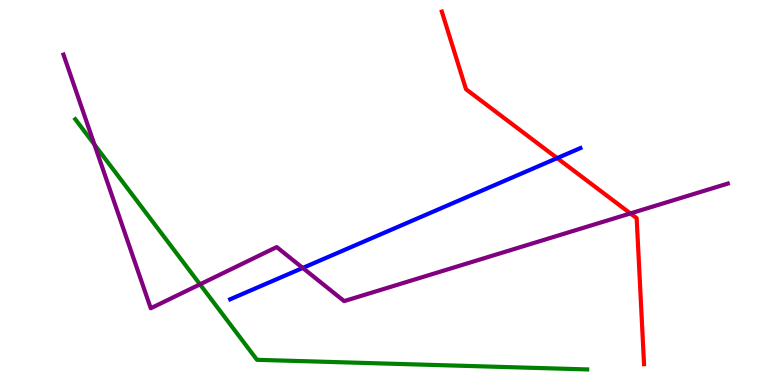[{'lines': ['blue', 'red'], 'intersections': [{'x': 7.19, 'y': 5.89}]}, {'lines': ['green', 'red'], 'intersections': []}, {'lines': ['purple', 'red'], 'intersections': [{'x': 8.13, 'y': 4.46}]}, {'lines': ['blue', 'green'], 'intersections': []}, {'lines': ['blue', 'purple'], 'intersections': [{'x': 3.91, 'y': 3.04}]}, {'lines': ['green', 'purple'], 'intersections': [{'x': 1.22, 'y': 6.25}, {'x': 2.58, 'y': 2.61}]}]